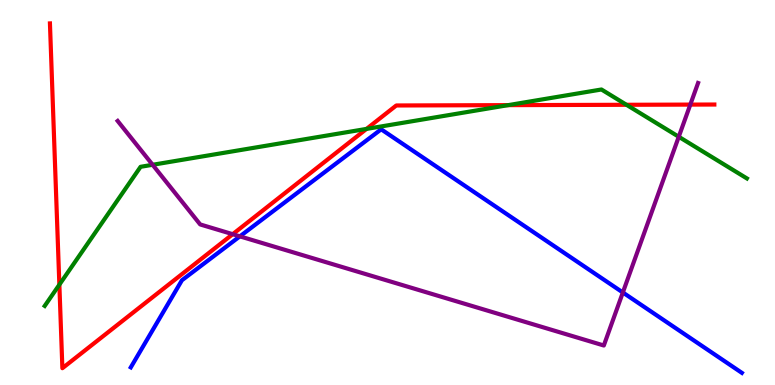[{'lines': ['blue', 'red'], 'intersections': []}, {'lines': ['green', 'red'], 'intersections': [{'x': 0.766, 'y': 2.61}, {'x': 4.73, 'y': 6.65}, {'x': 6.56, 'y': 7.27}, {'x': 8.08, 'y': 7.28}]}, {'lines': ['purple', 'red'], 'intersections': [{'x': 3.0, 'y': 3.92}, {'x': 8.91, 'y': 7.28}]}, {'lines': ['blue', 'green'], 'intersections': []}, {'lines': ['blue', 'purple'], 'intersections': [{'x': 3.1, 'y': 3.86}, {'x': 8.04, 'y': 2.4}]}, {'lines': ['green', 'purple'], 'intersections': [{'x': 1.97, 'y': 5.72}, {'x': 8.76, 'y': 6.45}]}]